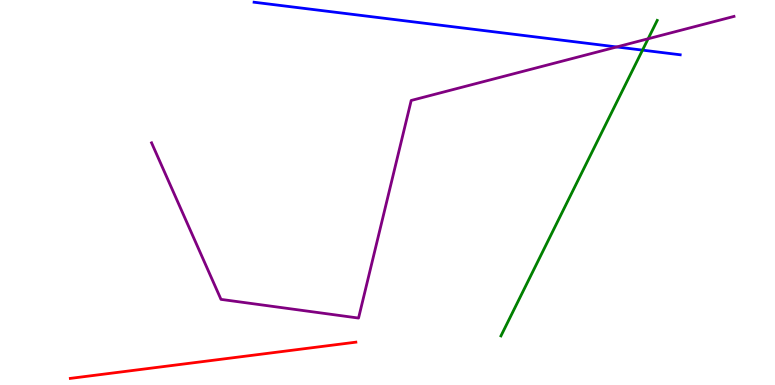[{'lines': ['blue', 'red'], 'intersections': []}, {'lines': ['green', 'red'], 'intersections': []}, {'lines': ['purple', 'red'], 'intersections': []}, {'lines': ['blue', 'green'], 'intersections': [{'x': 8.29, 'y': 8.7}]}, {'lines': ['blue', 'purple'], 'intersections': [{'x': 7.96, 'y': 8.78}]}, {'lines': ['green', 'purple'], 'intersections': [{'x': 8.36, 'y': 8.99}]}]